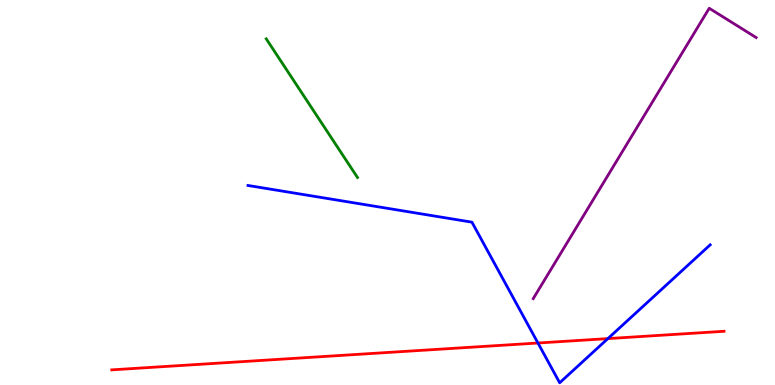[{'lines': ['blue', 'red'], 'intersections': [{'x': 6.94, 'y': 1.09}, {'x': 7.84, 'y': 1.21}]}, {'lines': ['green', 'red'], 'intersections': []}, {'lines': ['purple', 'red'], 'intersections': []}, {'lines': ['blue', 'green'], 'intersections': []}, {'lines': ['blue', 'purple'], 'intersections': []}, {'lines': ['green', 'purple'], 'intersections': []}]